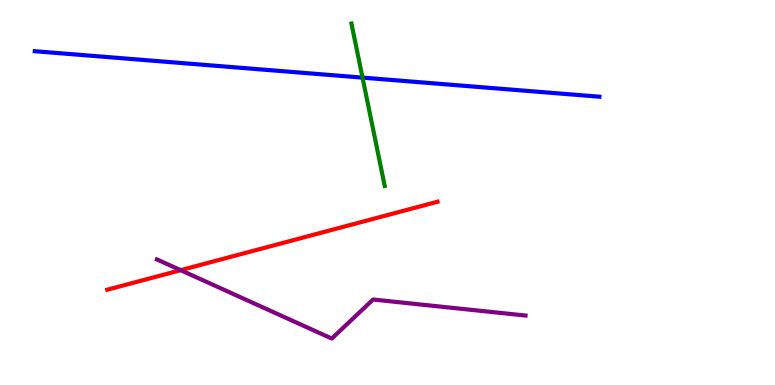[{'lines': ['blue', 'red'], 'intersections': []}, {'lines': ['green', 'red'], 'intersections': []}, {'lines': ['purple', 'red'], 'intersections': [{'x': 2.33, 'y': 2.98}]}, {'lines': ['blue', 'green'], 'intersections': [{'x': 4.68, 'y': 7.98}]}, {'lines': ['blue', 'purple'], 'intersections': []}, {'lines': ['green', 'purple'], 'intersections': []}]